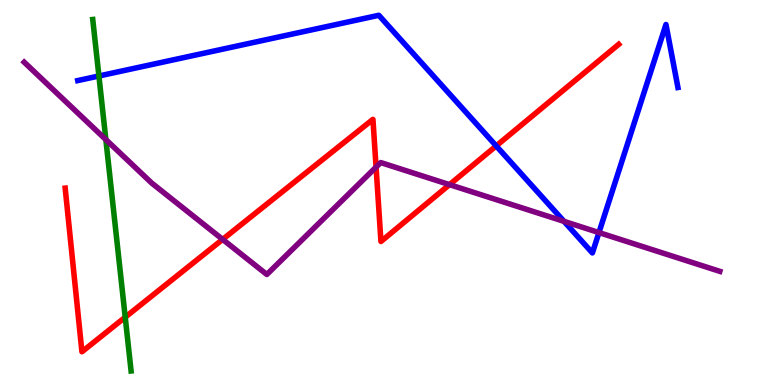[{'lines': ['blue', 'red'], 'intersections': [{'x': 6.4, 'y': 6.21}]}, {'lines': ['green', 'red'], 'intersections': [{'x': 1.62, 'y': 1.76}]}, {'lines': ['purple', 'red'], 'intersections': [{'x': 2.87, 'y': 3.78}, {'x': 4.85, 'y': 5.66}, {'x': 5.8, 'y': 5.2}]}, {'lines': ['blue', 'green'], 'intersections': [{'x': 1.28, 'y': 8.03}]}, {'lines': ['blue', 'purple'], 'intersections': [{'x': 7.28, 'y': 4.25}, {'x': 7.73, 'y': 3.96}]}, {'lines': ['green', 'purple'], 'intersections': [{'x': 1.37, 'y': 6.37}]}]